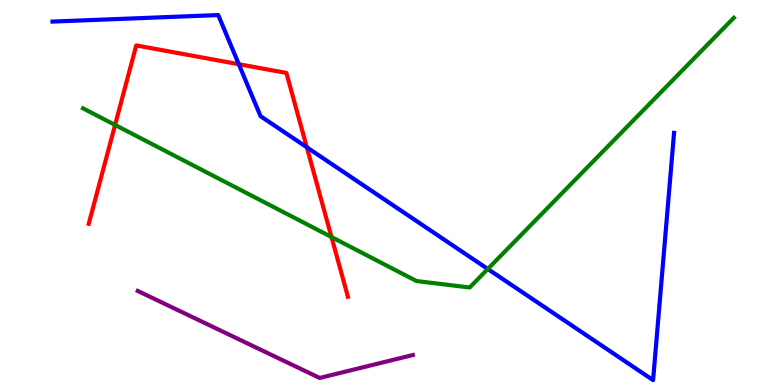[{'lines': ['blue', 'red'], 'intersections': [{'x': 3.08, 'y': 8.33}, {'x': 3.96, 'y': 6.17}]}, {'lines': ['green', 'red'], 'intersections': [{'x': 1.48, 'y': 6.75}, {'x': 4.28, 'y': 3.84}]}, {'lines': ['purple', 'red'], 'intersections': []}, {'lines': ['blue', 'green'], 'intersections': [{'x': 6.29, 'y': 3.01}]}, {'lines': ['blue', 'purple'], 'intersections': []}, {'lines': ['green', 'purple'], 'intersections': []}]